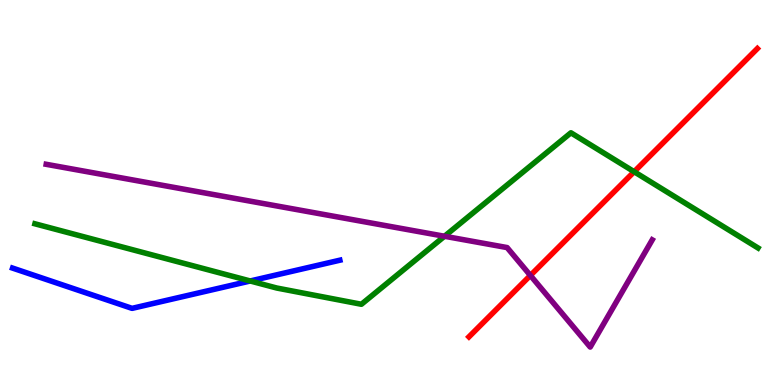[{'lines': ['blue', 'red'], 'intersections': []}, {'lines': ['green', 'red'], 'intersections': [{'x': 8.18, 'y': 5.54}]}, {'lines': ['purple', 'red'], 'intersections': [{'x': 6.84, 'y': 2.85}]}, {'lines': ['blue', 'green'], 'intersections': [{'x': 3.23, 'y': 2.7}]}, {'lines': ['blue', 'purple'], 'intersections': []}, {'lines': ['green', 'purple'], 'intersections': [{'x': 5.74, 'y': 3.86}]}]